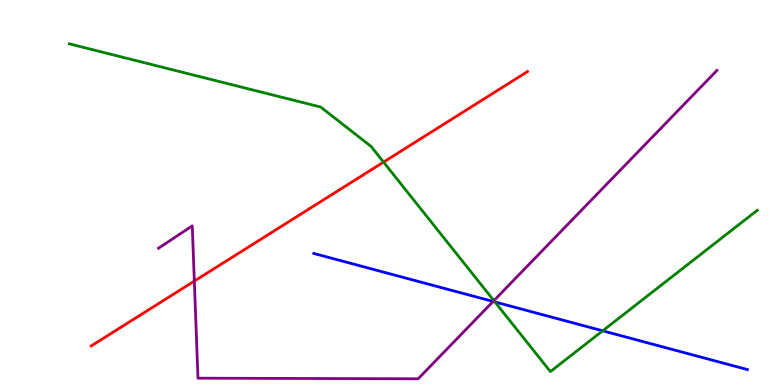[{'lines': ['blue', 'red'], 'intersections': []}, {'lines': ['green', 'red'], 'intersections': [{'x': 4.95, 'y': 5.79}]}, {'lines': ['purple', 'red'], 'intersections': [{'x': 2.51, 'y': 2.7}]}, {'lines': ['blue', 'green'], 'intersections': [{'x': 6.39, 'y': 2.16}, {'x': 7.78, 'y': 1.41}]}, {'lines': ['blue', 'purple'], 'intersections': [{'x': 6.36, 'y': 2.17}]}, {'lines': ['green', 'purple'], 'intersections': [{'x': 6.37, 'y': 2.19}]}]